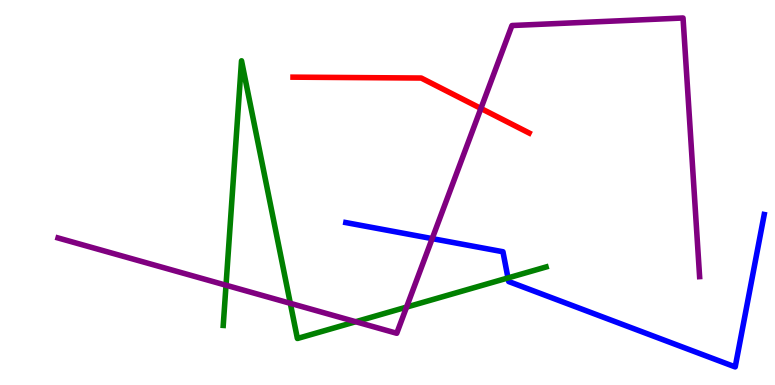[{'lines': ['blue', 'red'], 'intersections': []}, {'lines': ['green', 'red'], 'intersections': []}, {'lines': ['purple', 'red'], 'intersections': [{'x': 6.21, 'y': 7.18}]}, {'lines': ['blue', 'green'], 'intersections': [{'x': 6.55, 'y': 2.78}]}, {'lines': ['blue', 'purple'], 'intersections': [{'x': 5.58, 'y': 3.8}]}, {'lines': ['green', 'purple'], 'intersections': [{'x': 2.92, 'y': 2.59}, {'x': 3.75, 'y': 2.12}, {'x': 4.59, 'y': 1.64}, {'x': 5.25, 'y': 2.02}]}]